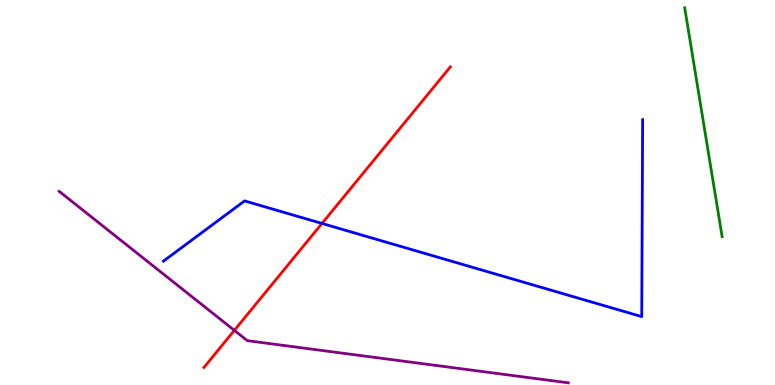[{'lines': ['blue', 'red'], 'intersections': [{'x': 4.15, 'y': 4.2}]}, {'lines': ['green', 'red'], 'intersections': []}, {'lines': ['purple', 'red'], 'intersections': [{'x': 3.02, 'y': 1.42}]}, {'lines': ['blue', 'green'], 'intersections': []}, {'lines': ['blue', 'purple'], 'intersections': []}, {'lines': ['green', 'purple'], 'intersections': []}]